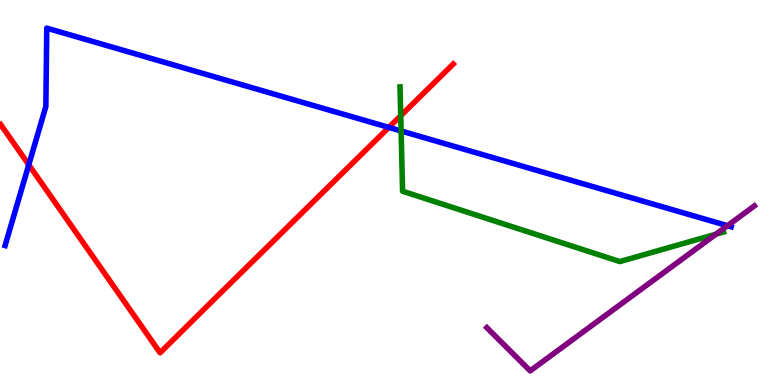[{'lines': ['blue', 'red'], 'intersections': [{'x': 0.371, 'y': 5.72}, {'x': 5.02, 'y': 6.69}]}, {'lines': ['green', 'red'], 'intersections': [{'x': 5.17, 'y': 6.99}]}, {'lines': ['purple', 'red'], 'intersections': []}, {'lines': ['blue', 'green'], 'intersections': [{'x': 5.18, 'y': 6.6}]}, {'lines': ['blue', 'purple'], 'intersections': [{'x': 9.39, 'y': 4.14}]}, {'lines': ['green', 'purple'], 'intersections': [{'x': 9.24, 'y': 3.92}]}]